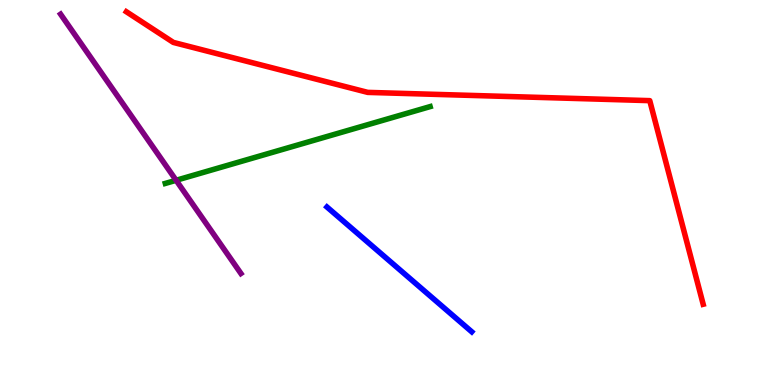[{'lines': ['blue', 'red'], 'intersections': []}, {'lines': ['green', 'red'], 'intersections': []}, {'lines': ['purple', 'red'], 'intersections': []}, {'lines': ['blue', 'green'], 'intersections': []}, {'lines': ['blue', 'purple'], 'intersections': []}, {'lines': ['green', 'purple'], 'intersections': [{'x': 2.27, 'y': 5.32}]}]